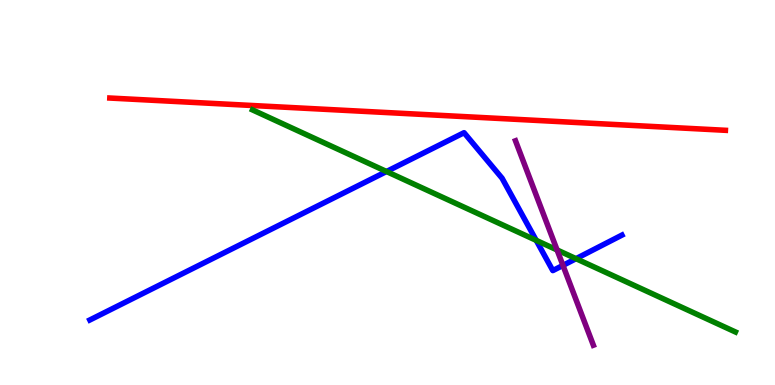[{'lines': ['blue', 'red'], 'intersections': []}, {'lines': ['green', 'red'], 'intersections': []}, {'lines': ['purple', 'red'], 'intersections': []}, {'lines': ['blue', 'green'], 'intersections': [{'x': 4.99, 'y': 5.55}, {'x': 6.92, 'y': 3.76}, {'x': 7.43, 'y': 3.28}]}, {'lines': ['blue', 'purple'], 'intersections': [{'x': 7.26, 'y': 3.11}]}, {'lines': ['green', 'purple'], 'intersections': [{'x': 7.19, 'y': 3.51}]}]